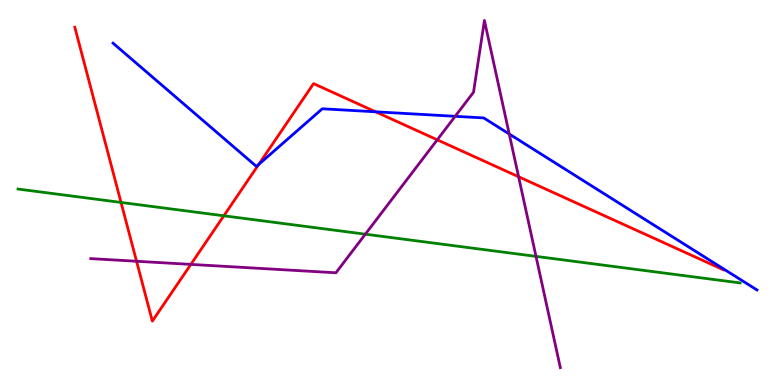[{'lines': ['blue', 'red'], 'intersections': [{'x': 3.34, 'y': 5.73}, {'x': 4.85, 'y': 7.1}]}, {'lines': ['green', 'red'], 'intersections': [{'x': 1.56, 'y': 4.74}, {'x': 2.89, 'y': 4.39}]}, {'lines': ['purple', 'red'], 'intersections': [{'x': 1.76, 'y': 3.21}, {'x': 2.46, 'y': 3.13}, {'x': 5.64, 'y': 6.37}, {'x': 6.69, 'y': 5.41}]}, {'lines': ['blue', 'green'], 'intersections': []}, {'lines': ['blue', 'purple'], 'intersections': [{'x': 5.87, 'y': 6.98}, {'x': 6.57, 'y': 6.52}]}, {'lines': ['green', 'purple'], 'intersections': [{'x': 4.71, 'y': 3.92}, {'x': 6.92, 'y': 3.34}]}]